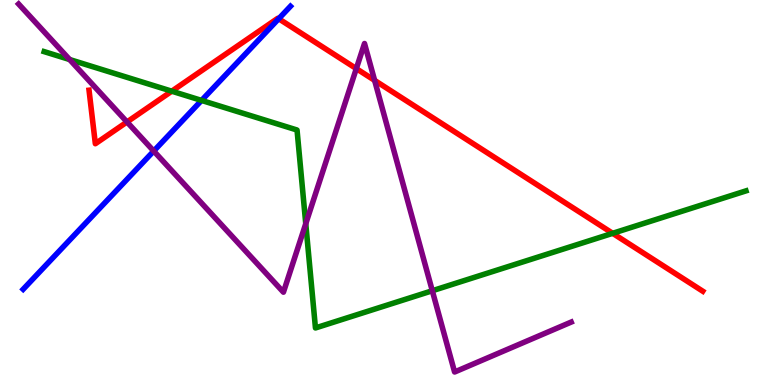[{'lines': ['blue', 'red'], 'intersections': [{'x': 3.6, 'y': 9.51}]}, {'lines': ['green', 'red'], 'intersections': [{'x': 2.22, 'y': 7.63}, {'x': 7.91, 'y': 3.94}]}, {'lines': ['purple', 'red'], 'intersections': [{'x': 1.64, 'y': 6.83}, {'x': 4.6, 'y': 8.22}, {'x': 4.83, 'y': 7.91}]}, {'lines': ['blue', 'green'], 'intersections': [{'x': 2.6, 'y': 7.39}]}, {'lines': ['blue', 'purple'], 'intersections': [{'x': 1.98, 'y': 6.08}]}, {'lines': ['green', 'purple'], 'intersections': [{'x': 0.898, 'y': 8.45}, {'x': 3.95, 'y': 4.19}, {'x': 5.58, 'y': 2.45}]}]